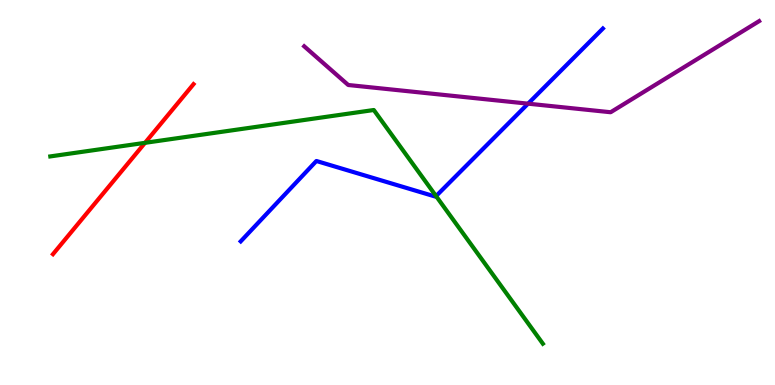[{'lines': ['blue', 'red'], 'intersections': []}, {'lines': ['green', 'red'], 'intersections': [{'x': 1.87, 'y': 6.29}]}, {'lines': ['purple', 'red'], 'intersections': []}, {'lines': ['blue', 'green'], 'intersections': [{'x': 5.63, 'y': 4.91}]}, {'lines': ['blue', 'purple'], 'intersections': [{'x': 6.81, 'y': 7.31}]}, {'lines': ['green', 'purple'], 'intersections': []}]